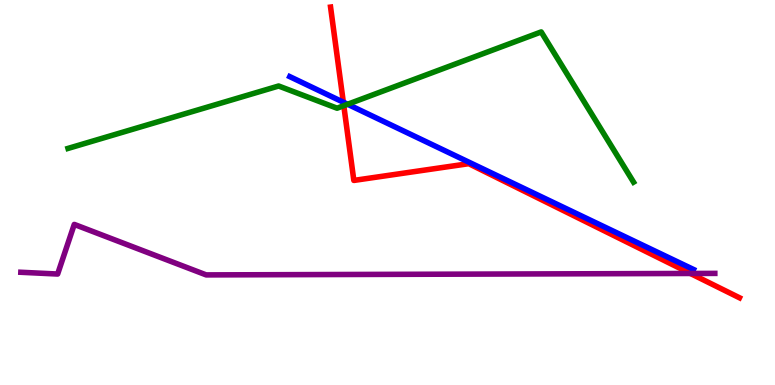[{'lines': ['blue', 'red'], 'intersections': [{'x': 4.43, 'y': 7.35}]}, {'lines': ['green', 'red'], 'intersections': [{'x': 4.44, 'y': 7.25}]}, {'lines': ['purple', 'red'], 'intersections': [{'x': 8.91, 'y': 2.9}]}, {'lines': ['blue', 'green'], 'intersections': [{'x': 4.49, 'y': 7.29}]}, {'lines': ['blue', 'purple'], 'intersections': []}, {'lines': ['green', 'purple'], 'intersections': []}]